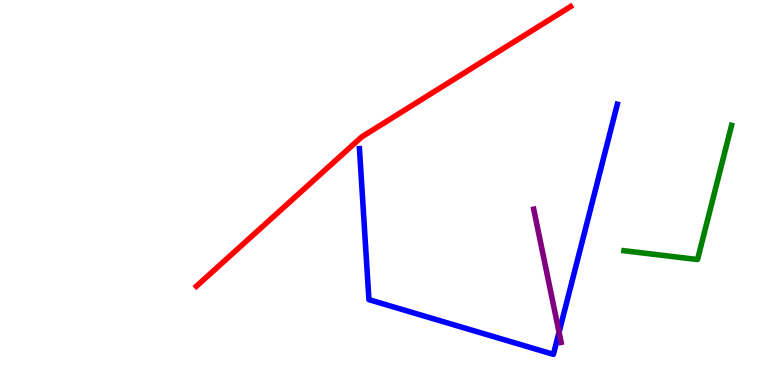[{'lines': ['blue', 'red'], 'intersections': []}, {'lines': ['green', 'red'], 'intersections': []}, {'lines': ['purple', 'red'], 'intersections': []}, {'lines': ['blue', 'green'], 'intersections': []}, {'lines': ['blue', 'purple'], 'intersections': [{'x': 7.21, 'y': 1.37}]}, {'lines': ['green', 'purple'], 'intersections': []}]